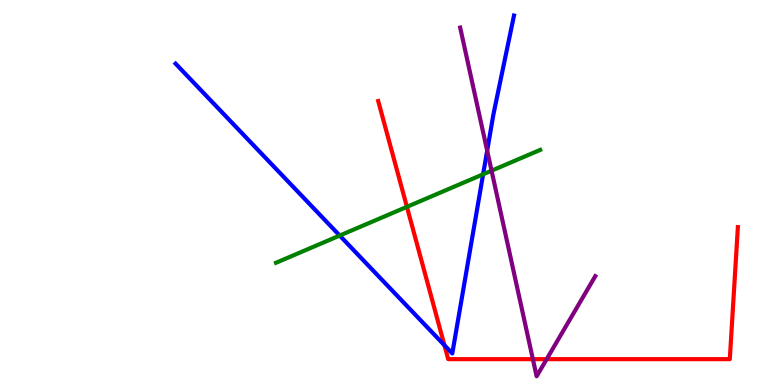[{'lines': ['blue', 'red'], 'intersections': [{'x': 5.73, 'y': 1.03}]}, {'lines': ['green', 'red'], 'intersections': [{'x': 5.25, 'y': 4.63}]}, {'lines': ['purple', 'red'], 'intersections': [{'x': 6.88, 'y': 0.671}, {'x': 7.05, 'y': 0.671}]}, {'lines': ['blue', 'green'], 'intersections': [{'x': 4.38, 'y': 3.88}, {'x': 6.23, 'y': 5.47}]}, {'lines': ['blue', 'purple'], 'intersections': [{'x': 6.29, 'y': 6.09}]}, {'lines': ['green', 'purple'], 'intersections': [{'x': 6.34, 'y': 5.57}]}]